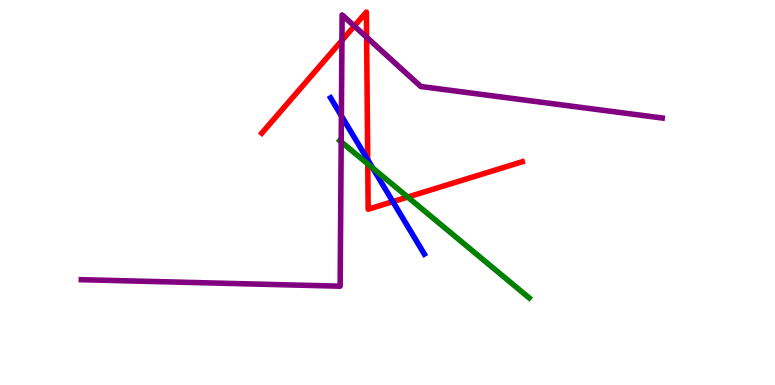[{'lines': ['blue', 'red'], 'intersections': [{'x': 4.74, 'y': 5.85}, {'x': 5.07, 'y': 4.76}]}, {'lines': ['green', 'red'], 'intersections': [{'x': 4.75, 'y': 5.74}, {'x': 5.26, 'y': 4.88}]}, {'lines': ['purple', 'red'], 'intersections': [{'x': 4.41, 'y': 8.95}, {'x': 4.57, 'y': 9.32}, {'x': 4.73, 'y': 9.03}]}, {'lines': ['blue', 'green'], 'intersections': [{'x': 4.81, 'y': 5.64}]}, {'lines': ['blue', 'purple'], 'intersections': [{'x': 4.41, 'y': 6.99}]}, {'lines': ['green', 'purple'], 'intersections': [{'x': 4.4, 'y': 6.32}]}]